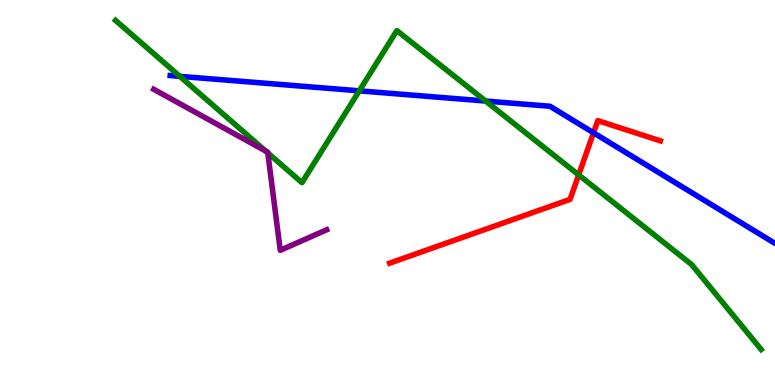[{'lines': ['blue', 'red'], 'intersections': [{'x': 7.66, 'y': 6.55}]}, {'lines': ['green', 'red'], 'intersections': [{'x': 7.47, 'y': 5.46}]}, {'lines': ['purple', 'red'], 'intersections': []}, {'lines': ['blue', 'green'], 'intersections': [{'x': 2.32, 'y': 8.02}, {'x': 4.64, 'y': 7.64}, {'x': 6.27, 'y': 7.38}]}, {'lines': ['blue', 'purple'], 'intersections': []}, {'lines': ['green', 'purple'], 'intersections': [{'x': 3.43, 'y': 6.08}, {'x': 3.46, 'y': 6.03}]}]